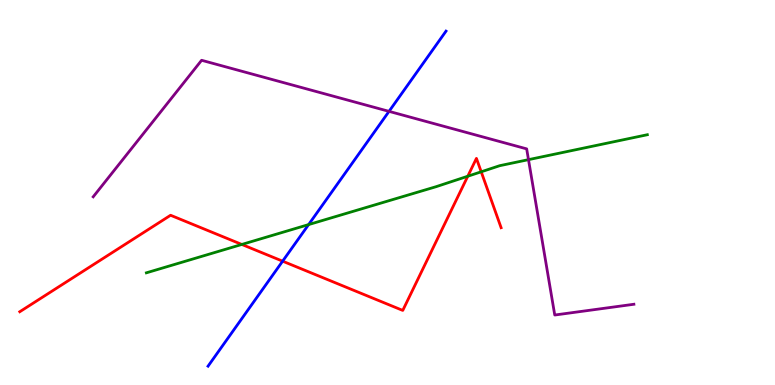[{'lines': ['blue', 'red'], 'intersections': [{'x': 3.65, 'y': 3.22}]}, {'lines': ['green', 'red'], 'intersections': [{'x': 3.12, 'y': 3.65}, {'x': 6.04, 'y': 5.42}, {'x': 6.21, 'y': 5.54}]}, {'lines': ['purple', 'red'], 'intersections': []}, {'lines': ['blue', 'green'], 'intersections': [{'x': 3.98, 'y': 4.17}]}, {'lines': ['blue', 'purple'], 'intersections': [{'x': 5.02, 'y': 7.11}]}, {'lines': ['green', 'purple'], 'intersections': [{'x': 6.82, 'y': 5.85}]}]